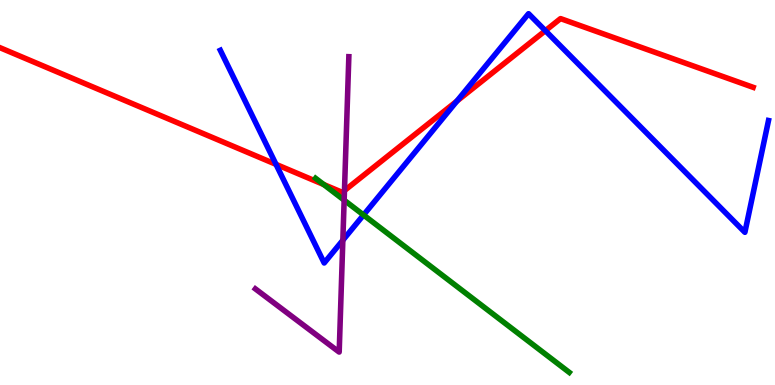[{'lines': ['blue', 'red'], 'intersections': [{'x': 3.56, 'y': 5.73}, {'x': 5.9, 'y': 7.37}, {'x': 7.04, 'y': 9.2}]}, {'lines': ['green', 'red'], 'intersections': [{'x': 4.18, 'y': 5.21}]}, {'lines': ['purple', 'red'], 'intersections': [{'x': 4.44, 'y': 5.05}]}, {'lines': ['blue', 'green'], 'intersections': [{'x': 4.69, 'y': 4.42}]}, {'lines': ['blue', 'purple'], 'intersections': [{'x': 4.42, 'y': 3.76}]}, {'lines': ['green', 'purple'], 'intersections': [{'x': 4.44, 'y': 4.8}]}]